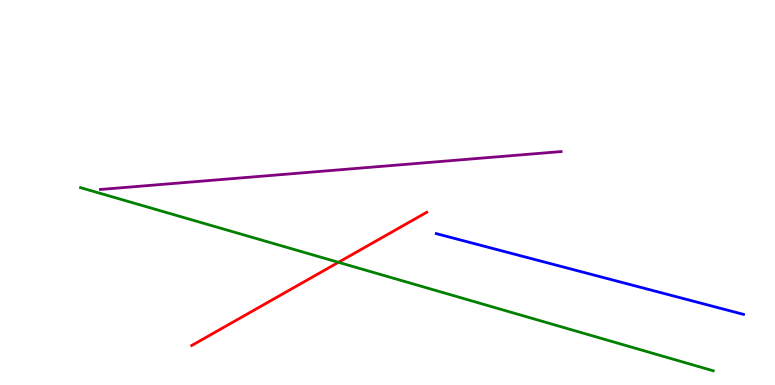[{'lines': ['blue', 'red'], 'intersections': []}, {'lines': ['green', 'red'], 'intersections': [{'x': 4.37, 'y': 3.19}]}, {'lines': ['purple', 'red'], 'intersections': []}, {'lines': ['blue', 'green'], 'intersections': []}, {'lines': ['blue', 'purple'], 'intersections': []}, {'lines': ['green', 'purple'], 'intersections': []}]